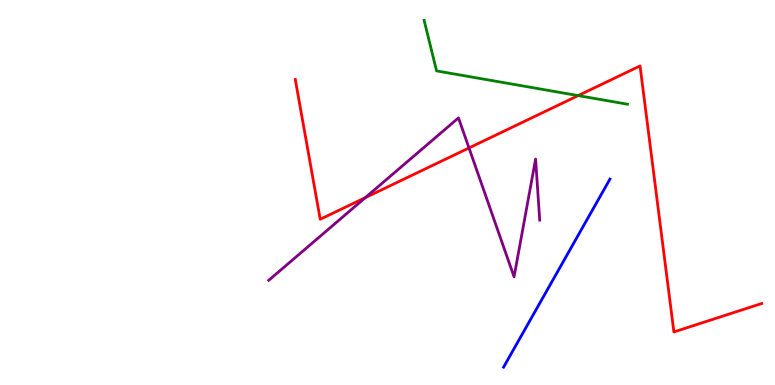[{'lines': ['blue', 'red'], 'intersections': []}, {'lines': ['green', 'red'], 'intersections': [{'x': 7.46, 'y': 7.52}]}, {'lines': ['purple', 'red'], 'intersections': [{'x': 4.71, 'y': 4.87}, {'x': 6.05, 'y': 6.16}]}, {'lines': ['blue', 'green'], 'intersections': []}, {'lines': ['blue', 'purple'], 'intersections': []}, {'lines': ['green', 'purple'], 'intersections': []}]